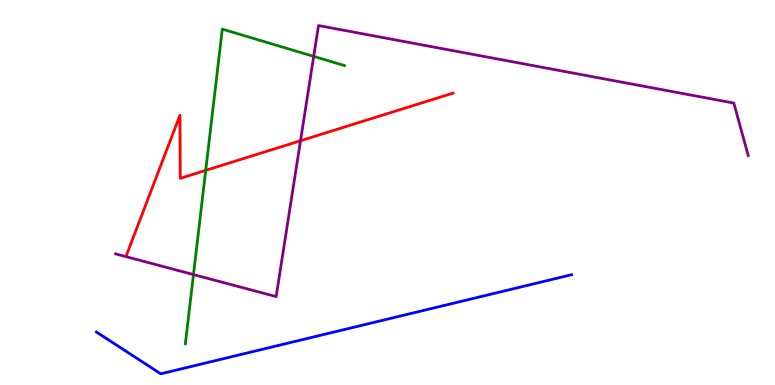[{'lines': ['blue', 'red'], 'intersections': []}, {'lines': ['green', 'red'], 'intersections': [{'x': 2.65, 'y': 5.57}]}, {'lines': ['purple', 'red'], 'intersections': [{'x': 3.88, 'y': 6.34}]}, {'lines': ['blue', 'green'], 'intersections': []}, {'lines': ['blue', 'purple'], 'intersections': []}, {'lines': ['green', 'purple'], 'intersections': [{'x': 2.5, 'y': 2.87}, {'x': 4.05, 'y': 8.54}]}]